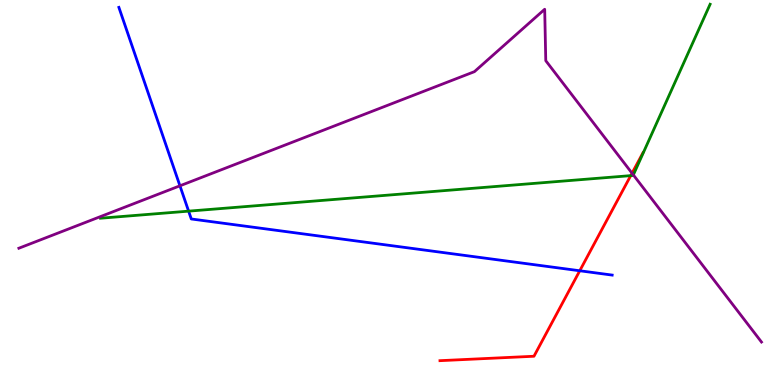[{'lines': ['blue', 'red'], 'intersections': [{'x': 7.48, 'y': 2.97}]}, {'lines': ['green', 'red'], 'intersections': [{'x': 8.14, 'y': 5.44}]}, {'lines': ['purple', 'red'], 'intersections': [{'x': 8.16, 'y': 5.5}]}, {'lines': ['blue', 'green'], 'intersections': [{'x': 2.43, 'y': 4.52}]}, {'lines': ['blue', 'purple'], 'intersections': [{'x': 2.32, 'y': 5.17}]}, {'lines': ['green', 'purple'], 'intersections': [{'x': 8.17, 'y': 5.46}]}]